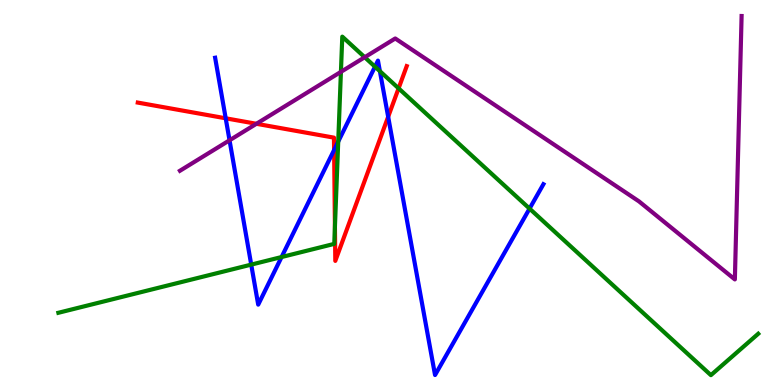[{'lines': ['blue', 'red'], 'intersections': [{'x': 2.91, 'y': 6.93}, {'x': 4.31, 'y': 6.1}, {'x': 5.01, 'y': 6.97}]}, {'lines': ['green', 'red'], 'intersections': [{'x': 4.32, 'y': 4.11}, {'x': 5.14, 'y': 7.71}]}, {'lines': ['purple', 'red'], 'intersections': [{'x': 3.31, 'y': 6.78}]}, {'lines': ['blue', 'green'], 'intersections': [{'x': 3.24, 'y': 3.13}, {'x': 3.63, 'y': 3.32}, {'x': 4.36, 'y': 6.32}, {'x': 4.84, 'y': 8.27}, {'x': 4.9, 'y': 8.15}, {'x': 6.83, 'y': 4.58}]}, {'lines': ['blue', 'purple'], 'intersections': [{'x': 2.96, 'y': 6.36}]}, {'lines': ['green', 'purple'], 'intersections': [{'x': 4.4, 'y': 8.13}, {'x': 4.71, 'y': 8.51}]}]